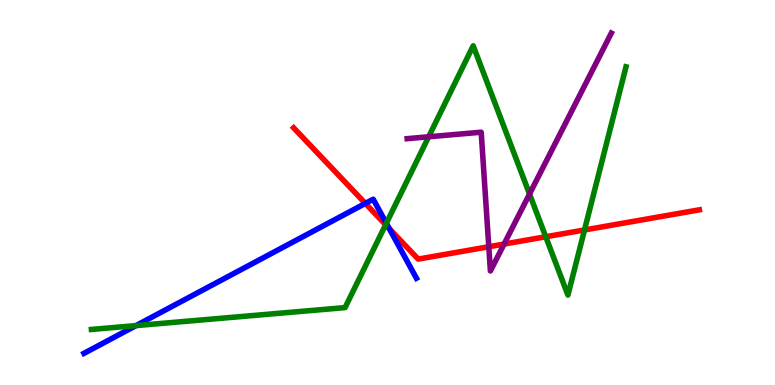[{'lines': ['blue', 'red'], 'intersections': [{'x': 4.71, 'y': 4.72}, {'x': 5.02, 'y': 4.06}]}, {'lines': ['green', 'red'], 'intersections': [{'x': 4.98, 'y': 4.16}, {'x': 7.04, 'y': 3.85}, {'x': 7.54, 'y': 4.03}]}, {'lines': ['purple', 'red'], 'intersections': [{'x': 6.31, 'y': 3.59}, {'x': 6.5, 'y': 3.66}]}, {'lines': ['blue', 'green'], 'intersections': [{'x': 1.76, 'y': 1.54}, {'x': 4.99, 'y': 4.2}]}, {'lines': ['blue', 'purple'], 'intersections': []}, {'lines': ['green', 'purple'], 'intersections': [{'x': 5.53, 'y': 6.45}, {'x': 6.83, 'y': 4.96}]}]